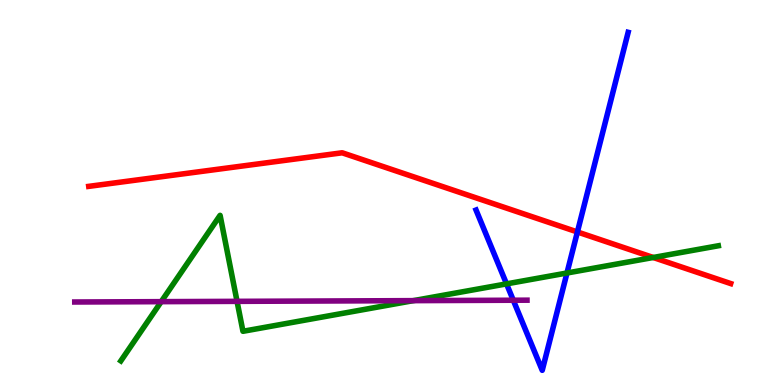[{'lines': ['blue', 'red'], 'intersections': [{'x': 7.45, 'y': 3.97}]}, {'lines': ['green', 'red'], 'intersections': [{'x': 8.43, 'y': 3.31}]}, {'lines': ['purple', 'red'], 'intersections': []}, {'lines': ['blue', 'green'], 'intersections': [{'x': 6.54, 'y': 2.63}, {'x': 7.32, 'y': 2.91}]}, {'lines': ['blue', 'purple'], 'intersections': [{'x': 6.62, 'y': 2.2}]}, {'lines': ['green', 'purple'], 'intersections': [{'x': 2.08, 'y': 2.16}, {'x': 3.06, 'y': 2.17}, {'x': 5.33, 'y': 2.19}]}]